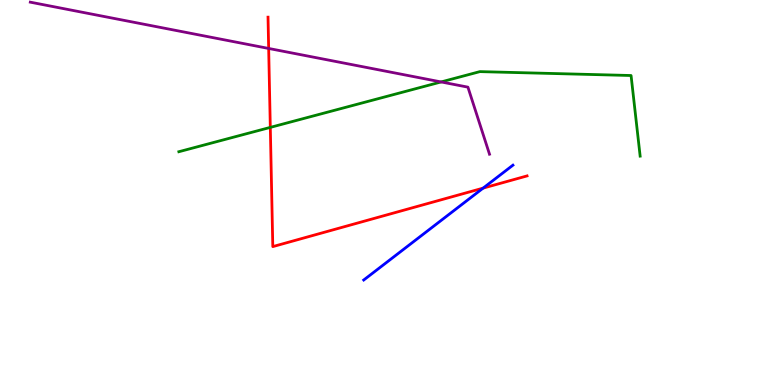[{'lines': ['blue', 'red'], 'intersections': [{'x': 6.23, 'y': 5.11}]}, {'lines': ['green', 'red'], 'intersections': [{'x': 3.49, 'y': 6.69}]}, {'lines': ['purple', 'red'], 'intersections': [{'x': 3.47, 'y': 8.74}]}, {'lines': ['blue', 'green'], 'intersections': []}, {'lines': ['blue', 'purple'], 'intersections': []}, {'lines': ['green', 'purple'], 'intersections': [{'x': 5.69, 'y': 7.87}]}]